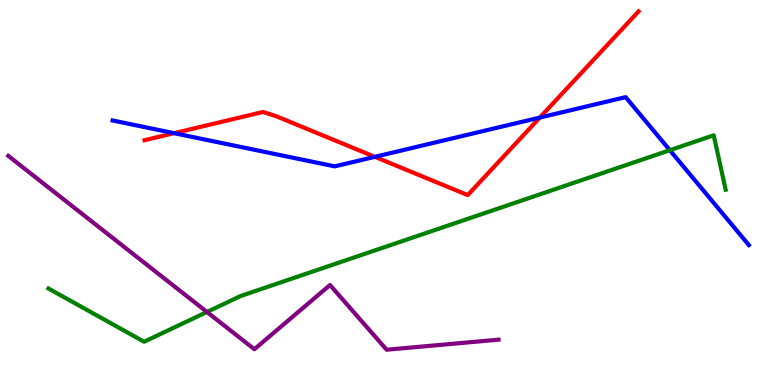[{'lines': ['blue', 'red'], 'intersections': [{'x': 2.25, 'y': 6.54}, {'x': 4.84, 'y': 5.93}, {'x': 6.97, 'y': 6.95}]}, {'lines': ['green', 'red'], 'intersections': []}, {'lines': ['purple', 'red'], 'intersections': []}, {'lines': ['blue', 'green'], 'intersections': [{'x': 8.64, 'y': 6.1}]}, {'lines': ['blue', 'purple'], 'intersections': []}, {'lines': ['green', 'purple'], 'intersections': [{'x': 2.67, 'y': 1.9}]}]